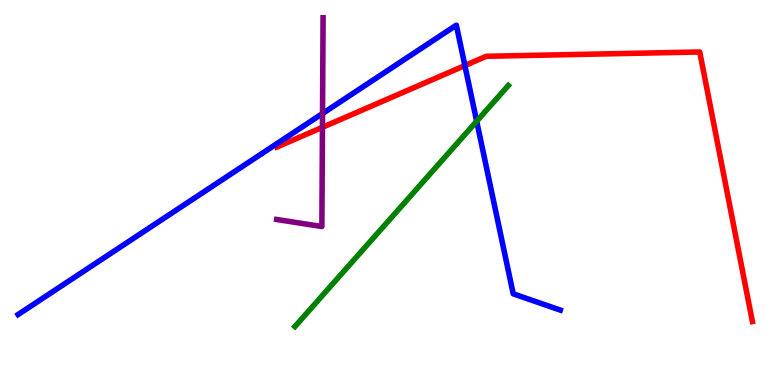[{'lines': ['blue', 'red'], 'intersections': [{'x': 6.0, 'y': 8.3}]}, {'lines': ['green', 'red'], 'intersections': []}, {'lines': ['purple', 'red'], 'intersections': [{'x': 4.16, 'y': 6.69}]}, {'lines': ['blue', 'green'], 'intersections': [{'x': 6.15, 'y': 6.85}]}, {'lines': ['blue', 'purple'], 'intersections': [{'x': 4.16, 'y': 7.05}]}, {'lines': ['green', 'purple'], 'intersections': []}]